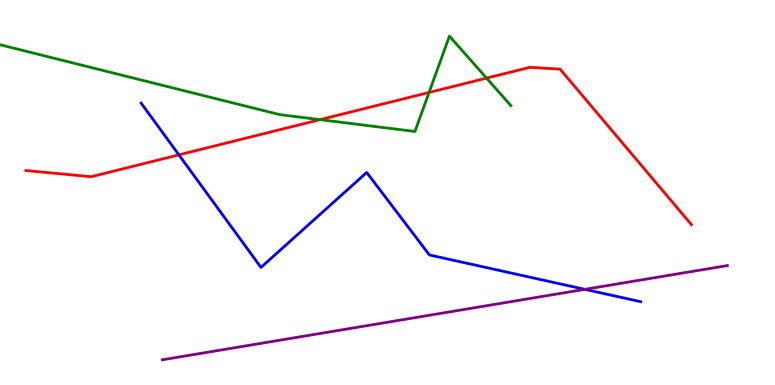[{'lines': ['blue', 'red'], 'intersections': [{'x': 2.31, 'y': 5.98}]}, {'lines': ['green', 'red'], 'intersections': [{'x': 4.13, 'y': 6.89}, {'x': 5.54, 'y': 7.6}, {'x': 6.28, 'y': 7.97}]}, {'lines': ['purple', 'red'], 'intersections': []}, {'lines': ['blue', 'green'], 'intersections': []}, {'lines': ['blue', 'purple'], 'intersections': [{'x': 7.55, 'y': 2.48}]}, {'lines': ['green', 'purple'], 'intersections': []}]